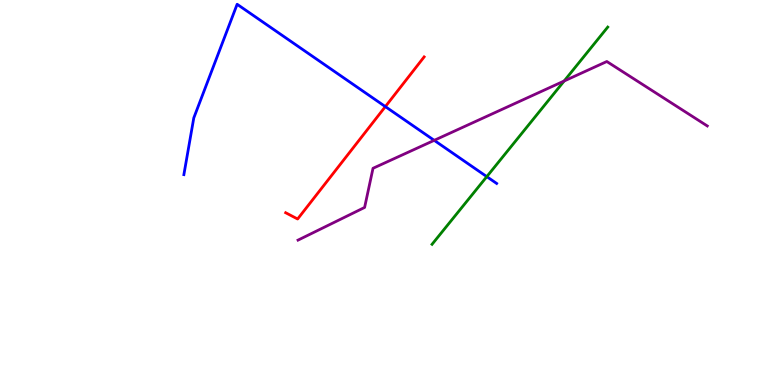[{'lines': ['blue', 'red'], 'intersections': [{'x': 4.97, 'y': 7.23}]}, {'lines': ['green', 'red'], 'intersections': []}, {'lines': ['purple', 'red'], 'intersections': []}, {'lines': ['blue', 'green'], 'intersections': [{'x': 6.28, 'y': 5.41}]}, {'lines': ['blue', 'purple'], 'intersections': [{'x': 5.6, 'y': 6.35}]}, {'lines': ['green', 'purple'], 'intersections': [{'x': 7.28, 'y': 7.9}]}]